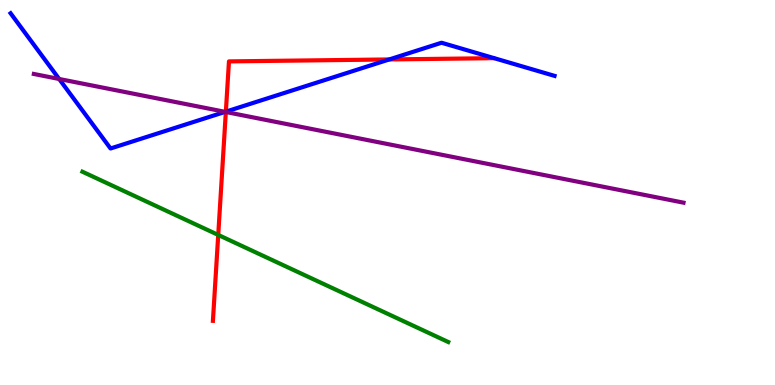[{'lines': ['blue', 'red'], 'intersections': [{'x': 2.91, 'y': 7.1}, {'x': 5.02, 'y': 8.46}]}, {'lines': ['green', 'red'], 'intersections': [{'x': 2.82, 'y': 3.9}]}, {'lines': ['purple', 'red'], 'intersections': [{'x': 2.91, 'y': 7.09}]}, {'lines': ['blue', 'green'], 'intersections': []}, {'lines': ['blue', 'purple'], 'intersections': [{'x': 0.763, 'y': 7.95}, {'x': 2.91, 'y': 7.09}]}, {'lines': ['green', 'purple'], 'intersections': []}]